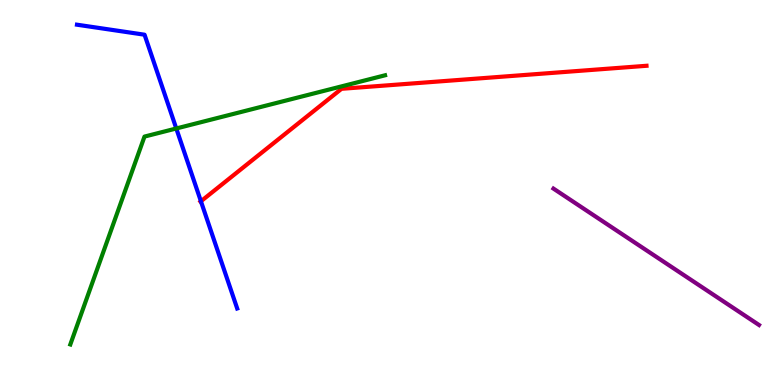[{'lines': ['blue', 'red'], 'intersections': [{'x': 2.59, 'y': 4.77}]}, {'lines': ['green', 'red'], 'intersections': []}, {'lines': ['purple', 'red'], 'intersections': []}, {'lines': ['blue', 'green'], 'intersections': [{'x': 2.27, 'y': 6.66}]}, {'lines': ['blue', 'purple'], 'intersections': []}, {'lines': ['green', 'purple'], 'intersections': []}]